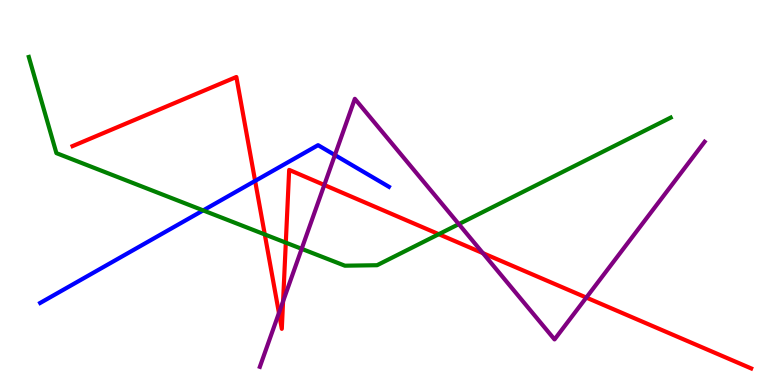[{'lines': ['blue', 'red'], 'intersections': [{'x': 3.29, 'y': 5.3}]}, {'lines': ['green', 'red'], 'intersections': [{'x': 3.42, 'y': 3.91}, {'x': 3.69, 'y': 3.7}, {'x': 5.66, 'y': 3.92}]}, {'lines': ['purple', 'red'], 'intersections': [{'x': 3.6, 'y': 1.87}, {'x': 3.65, 'y': 2.17}, {'x': 4.18, 'y': 5.2}, {'x': 6.23, 'y': 3.42}, {'x': 7.57, 'y': 2.27}]}, {'lines': ['blue', 'green'], 'intersections': [{'x': 2.62, 'y': 4.54}]}, {'lines': ['blue', 'purple'], 'intersections': [{'x': 4.32, 'y': 5.97}]}, {'lines': ['green', 'purple'], 'intersections': [{'x': 3.89, 'y': 3.54}, {'x': 5.92, 'y': 4.18}]}]